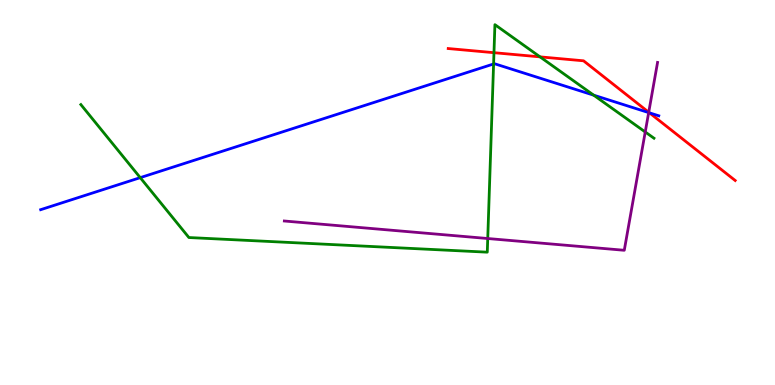[{'lines': ['blue', 'red'], 'intersections': [{'x': 8.38, 'y': 7.07}]}, {'lines': ['green', 'red'], 'intersections': [{'x': 6.37, 'y': 8.63}, {'x': 6.97, 'y': 8.52}]}, {'lines': ['purple', 'red'], 'intersections': [{'x': 8.37, 'y': 7.08}]}, {'lines': ['blue', 'green'], 'intersections': [{'x': 1.81, 'y': 5.39}, {'x': 6.37, 'y': 8.34}, {'x': 7.66, 'y': 7.53}]}, {'lines': ['blue', 'purple'], 'intersections': [{'x': 8.37, 'y': 7.08}]}, {'lines': ['green', 'purple'], 'intersections': [{'x': 6.29, 'y': 3.8}, {'x': 8.33, 'y': 6.57}]}]